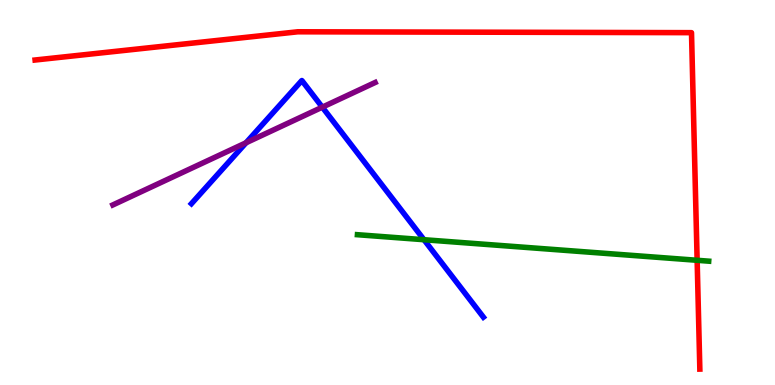[{'lines': ['blue', 'red'], 'intersections': []}, {'lines': ['green', 'red'], 'intersections': [{'x': 9.0, 'y': 3.24}]}, {'lines': ['purple', 'red'], 'intersections': []}, {'lines': ['blue', 'green'], 'intersections': [{'x': 5.47, 'y': 3.77}]}, {'lines': ['blue', 'purple'], 'intersections': [{'x': 3.17, 'y': 6.29}, {'x': 4.16, 'y': 7.22}]}, {'lines': ['green', 'purple'], 'intersections': []}]